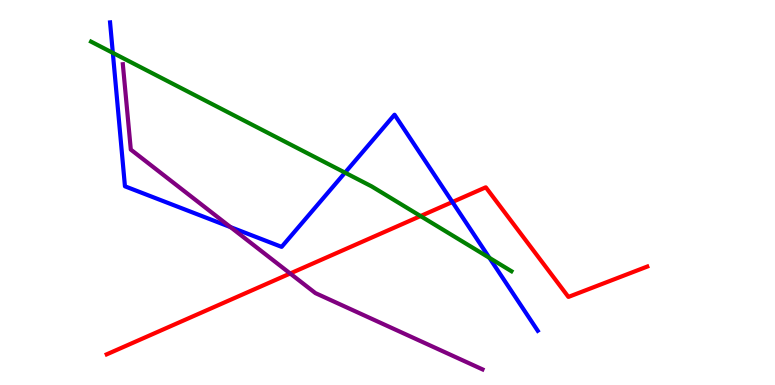[{'lines': ['blue', 'red'], 'intersections': [{'x': 5.84, 'y': 4.75}]}, {'lines': ['green', 'red'], 'intersections': [{'x': 5.43, 'y': 4.39}]}, {'lines': ['purple', 'red'], 'intersections': [{'x': 3.74, 'y': 2.9}]}, {'lines': ['blue', 'green'], 'intersections': [{'x': 1.46, 'y': 8.63}, {'x': 4.45, 'y': 5.52}, {'x': 6.32, 'y': 3.3}]}, {'lines': ['blue', 'purple'], 'intersections': [{'x': 2.97, 'y': 4.1}]}, {'lines': ['green', 'purple'], 'intersections': []}]